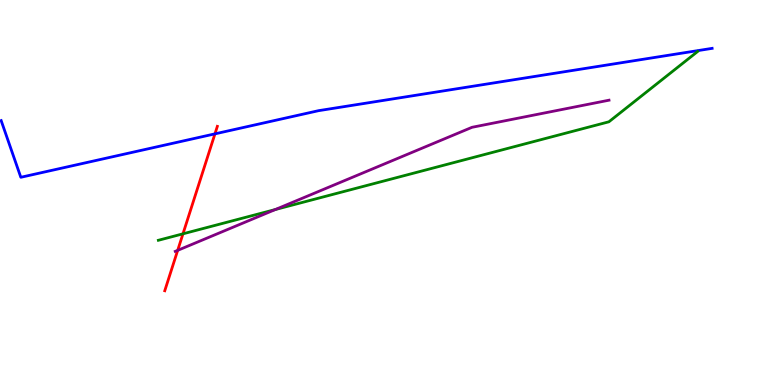[{'lines': ['blue', 'red'], 'intersections': [{'x': 2.77, 'y': 6.52}]}, {'lines': ['green', 'red'], 'intersections': [{'x': 2.36, 'y': 3.93}]}, {'lines': ['purple', 'red'], 'intersections': [{'x': 2.29, 'y': 3.5}]}, {'lines': ['blue', 'green'], 'intersections': []}, {'lines': ['blue', 'purple'], 'intersections': []}, {'lines': ['green', 'purple'], 'intersections': [{'x': 3.55, 'y': 4.56}]}]